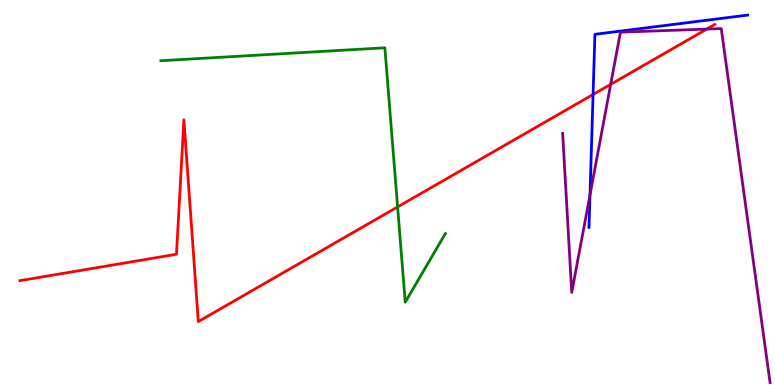[{'lines': ['blue', 'red'], 'intersections': [{'x': 7.65, 'y': 7.55}]}, {'lines': ['green', 'red'], 'intersections': [{'x': 5.13, 'y': 4.63}]}, {'lines': ['purple', 'red'], 'intersections': [{'x': 7.88, 'y': 7.81}, {'x': 9.12, 'y': 9.24}]}, {'lines': ['blue', 'green'], 'intersections': []}, {'lines': ['blue', 'purple'], 'intersections': [{'x': 7.61, 'y': 4.94}]}, {'lines': ['green', 'purple'], 'intersections': []}]